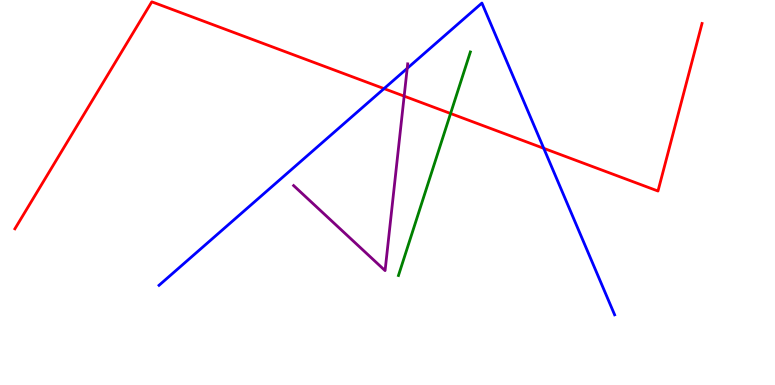[{'lines': ['blue', 'red'], 'intersections': [{'x': 4.96, 'y': 7.7}, {'x': 7.02, 'y': 6.15}]}, {'lines': ['green', 'red'], 'intersections': [{'x': 5.81, 'y': 7.05}]}, {'lines': ['purple', 'red'], 'intersections': [{'x': 5.21, 'y': 7.5}]}, {'lines': ['blue', 'green'], 'intersections': []}, {'lines': ['blue', 'purple'], 'intersections': [{'x': 5.25, 'y': 8.22}]}, {'lines': ['green', 'purple'], 'intersections': []}]